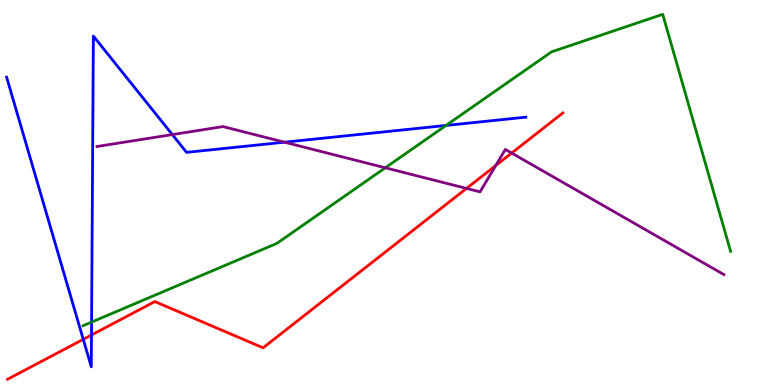[{'lines': ['blue', 'red'], 'intersections': [{'x': 1.07, 'y': 1.19}, {'x': 1.18, 'y': 1.3}]}, {'lines': ['green', 'red'], 'intersections': []}, {'lines': ['purple', 'red'], 'intersections': [{'x': 6.02, 'y': 5.11}, {'x': 6.4, 'y': 5.7}, {'x': 6.6, 'y': 6.02}]}, {'lines': ['blue', 'green'], 'intersections': [{'x': 1.18, 'y': 1.63}, {'x': 5.76, 'y': 6.74}]}, {'lines': ['blue', 'purple'], 'intersections': [{'x': 2.22, 'y': 6.5}, {'x': 3.67, 'y': 6.31}]}, {'lines': ['green', 'purple'], 'intersections': [{'x': 4.97, 'y': 5.64}]}]